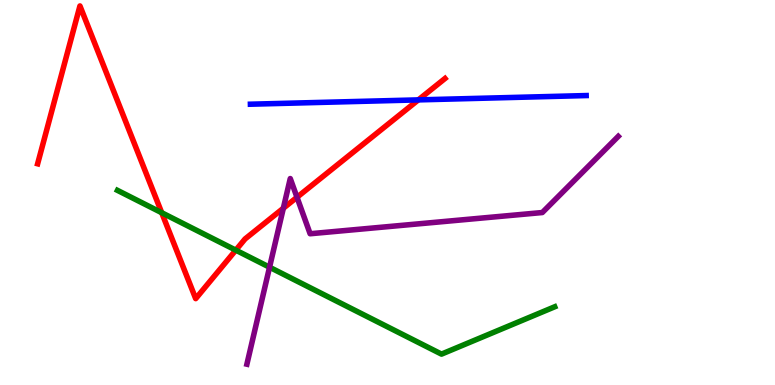[{'lines': ['blue', 'red'], 'intersections': [{'x': 5.4, 'y': 7.41}]}, {'lines': ['green', 'red'], 'intersections': [{'x': 2.09, 'y': 4.47}, {'x': 3.04, 'y': 3.5}]}, {'lines': ['purple', 'red'], 'intersections': [{'x': 3.66, 'y': 4.59}, {'x': 3.83, 'y': 4.88}]}, {'lines': ['blue', 'green'], 'intersections': []}, {'lines': ['blue', 'purple'], 'intersections': []}, {'lines': ['green', 'purple'], 'intersections': [{'x': 3.48, 'y': 3.06}]}]